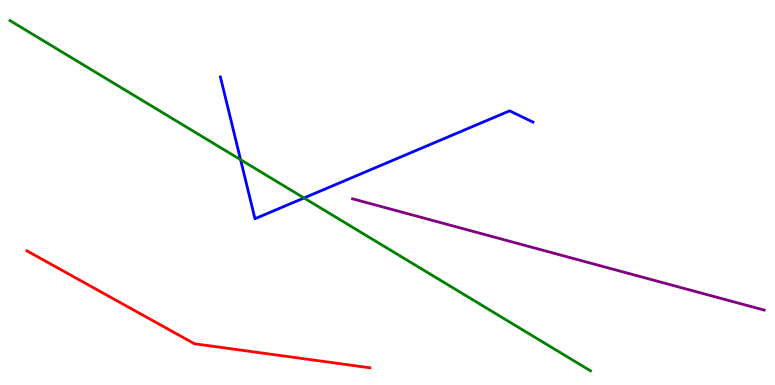[{'lines': ['blue', 'red'], 'intersections': []}, {'lines': ['green', 'red'], 'intersections': []}, {'lines': ['purple', 'red'], 'intersections': []}, {'lines': ['blue', 'green'], 'intersections': [{'x': 3.1, 'y': 5.85}, {'x': 3.92, 'y': 4.86}]}, {'lines': ['blue', 'purple'], 'intersections': []}, {'lines': ['green', 'purple'], 'intersections': []}]